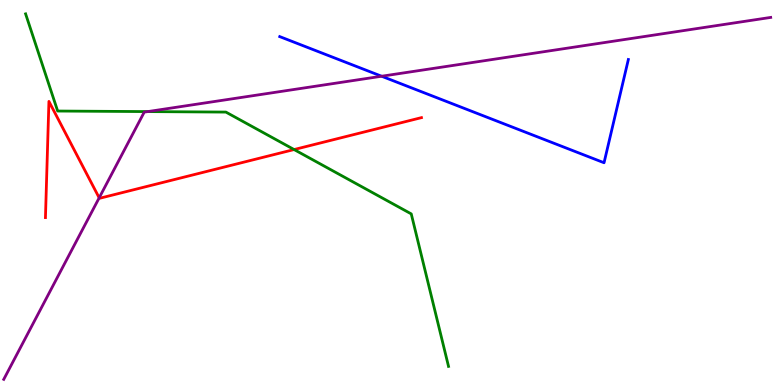[{'lines': ['blue', 'red'], 'intersections': []}, {'lines': ['green', 'red'], 'intersections': [{'x': 3.79, 'y': 6.12}]}, {'lines': ['purple', 'red'], 'intersections': [{'x': 1.28, 'y': 4.86}]}, {'lines': ['blue', 'green'], 'intersections': []}, {'lines': ['blue', 'purple'], 'intersections': [{'x': 4.92, 'y': 8.02}]}, {'lines': ['green', 'purple'], 'intersections': [{'x': 1.91, 'y': 7.1}]}]